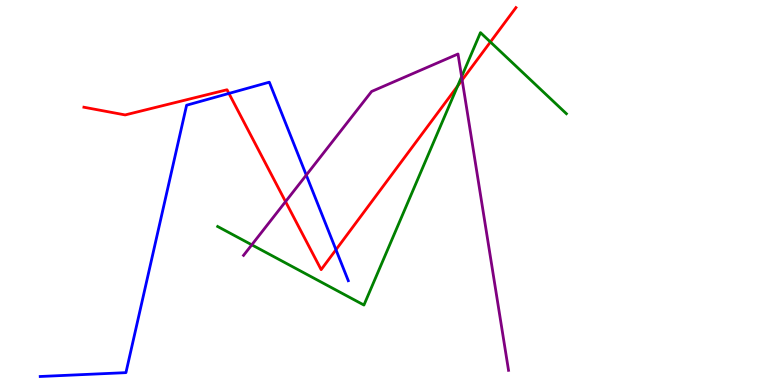[{'lines': ['blue', 'red'], 'intersections': [{'x': 2.95, 'y': 7.57}, {'x': 4.34, 'y': 3.51}]}, {'lines': ['green', 'red'], 'intersections': [{'x': 5.9, 'y': 7.76}, {'x': 6.33, 'y': 8.91}]}, {'lines': ['purple', 'red'], 'intersections': [{'x': 3.68, 'y': 4.76}, {'x': 5.96, 'y': 7.92}]}, {'lines': ['blue', 'green'], 'intersections': []}, {'lines': ['blue', 'purple'], 'intersections': [{'x': 3.95, 'y': 5.45}]}, {'lines': ['green', 'purple'], 'intersections': [{'x': 3.25, 'y': 3.64}, {'x': 5.96, 'y': 8.01}]}]